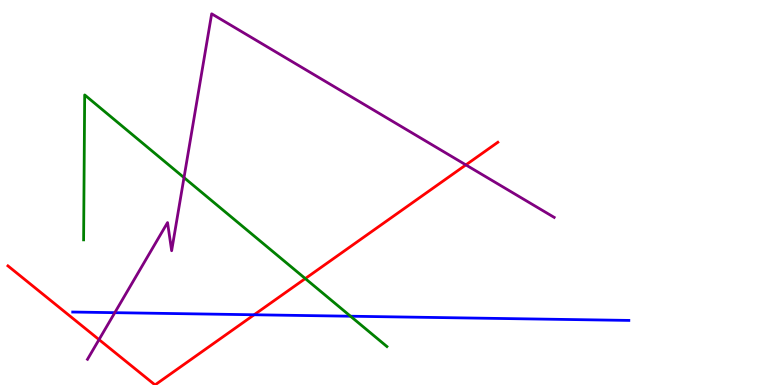[{'lines': ['blue', 'red'], 'intersections': [{'x': 3.28, 'y': 1.82}]}, {'lines': ['green', 'red'], 'intersections': [{'x': 3.94, 'y': 2.76}]}, {'lines': ['purple', 'red'], 'intersections': [{'x': 1.28, 'y': 1.18}, {'x': 6.01, 'y': 5.72}]}, {'lines': ['blue', 'green'], 'intersections': [{'x': 4.52, 'y': 1.79}]}, {'lines': ['blue', 'purple'], 'intersections': [{'x': 1.48, 'y': 1.88}]}, {'lines': ['green', 'purple'], 'intersections': [{'x': 2.37, 'y': 5.39}]}]